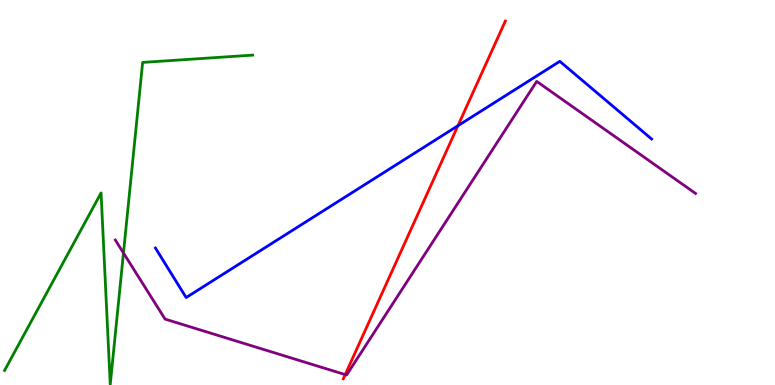[{'lines': ['blue', 'red'], 'intersections': [{'x': 5.91, 'y': 6.73}]}, {'lines': ['green', 'red'], 'intersections': []}, {'lines': ['purple', 'red'], 'intersections': [{'x': 4.45, 'y': 0.27}]}, {'lines': ['blue', 'green'], 'intersections': []}, {'lines': ['blue', 'purple'], 'intersections': []}, {'lines': ['green', 'purple'], 'intersections': [{'x': 1.59, 'y': 3.43}]}]